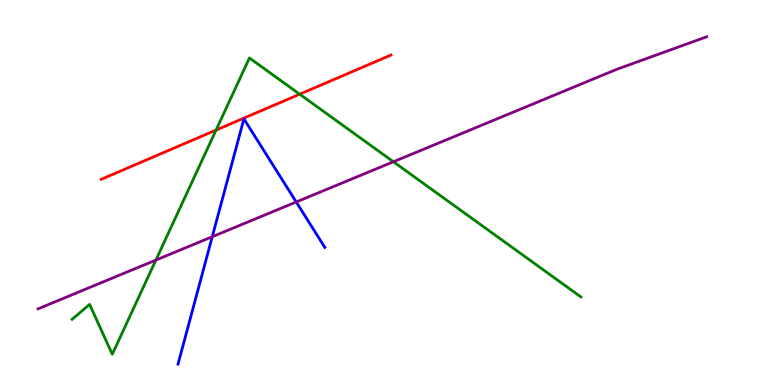[{'lines': ['blue', 'red'], 'intersections': []}, {'lines': ['green', 'red'], 'intersections': [{'x': 2.79, 'y': 6.62}, {'x': 3.87, 'y': 7.55}]}, {'lines': ['purple', 'red'], 'intersections': []}, {'lines': ['blue', 'green'], 'intersections': []}, {'lines': ['blue', 'purple'], 'intersections': [{'x': 2.74, 'y': 3.85}, {'x': 3.82, 'y': 4.75}]}, {'lines': ['green', 'purple'], 'intersections': [{'x': 2.01, 'y': 3.24}, {'x': 5.08, 'y': 5.8}]}]